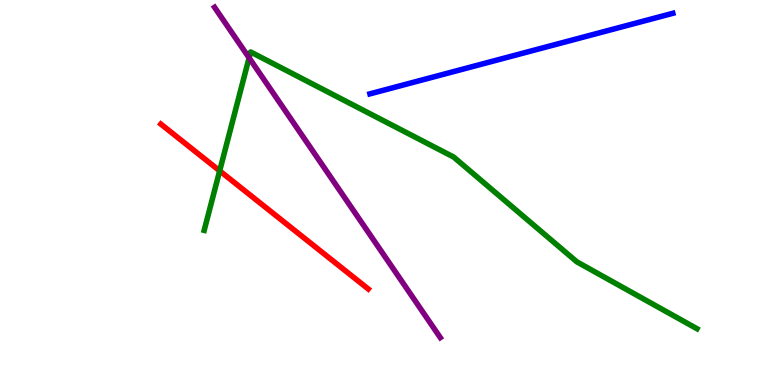[{'lines': ['blue', 'red'], 'intersections': []}, {'lines': ['green', 'red'], 'intersections': [{'x': 2.83, 'y': 5.56}]}, {'lines': ['purple', 'red'], 'intersections': []}, {'lines': ['blue', 'green'], 'intersections': []}, {'lines': ['blue', 'purple'], 'intersections': []}, {'lines': ['green', 'purple'], 'intersections': [{'x': 3.21, 'y': 8.5}]}]